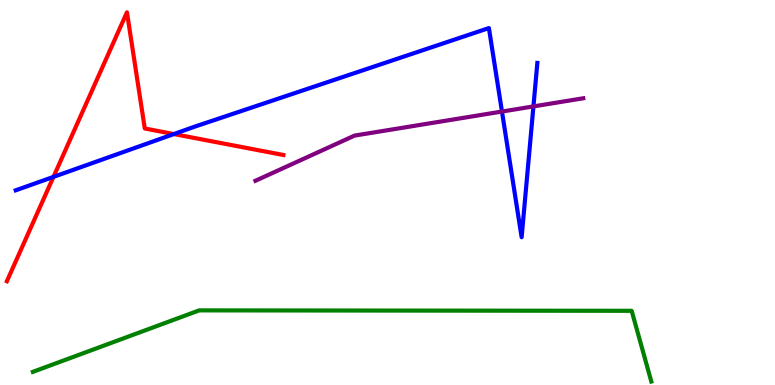[{'lines': ['blue', 'red'], 'intersections': [{'x': 0.69, 'y': 5.41}, {'x': 2.24, 'y': 6.52}]}, {'lines': ['green', 'red'], 'intersections': []}, {'lines': ['purple', 'red'], 'intersections': []}, {'lines': ['blue', 'green'], 'intersections': []}, {'lines': ['blue', 'purple'], 'intersections': [{'x': 6.48, 'y': 7.1}, {'x': 6.88, 'y': 7.24}]}, {'lines': ['green', 'purple'], 'intersections': []}]